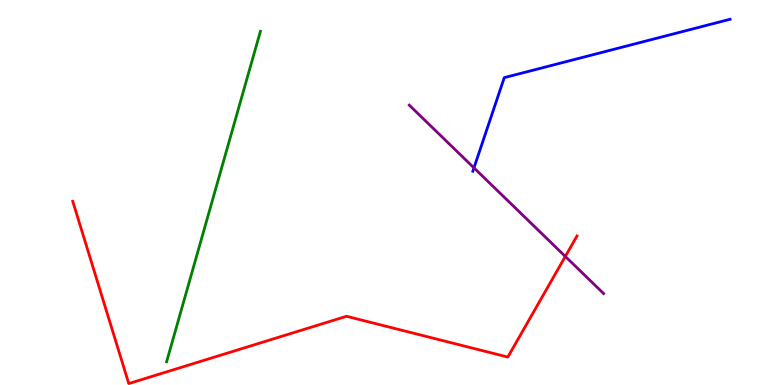[{'lines': ['blue', 'red'], 'intersections': []}, {'lines': ['green', 'red'], 'intersections': []}, {'lines': ['purple', 'red'], 'intersections': [{'x': 7.29, 'y': 3.34}]}, {'lines': ['blue', 'green'], 'intersections': []}, {'lines': ['blue', 'purple'], 'intersections': [{'x': 6.12, 'y': 5.64}]}, {'lines': ['green', 'purple'], 'intersections': []}]